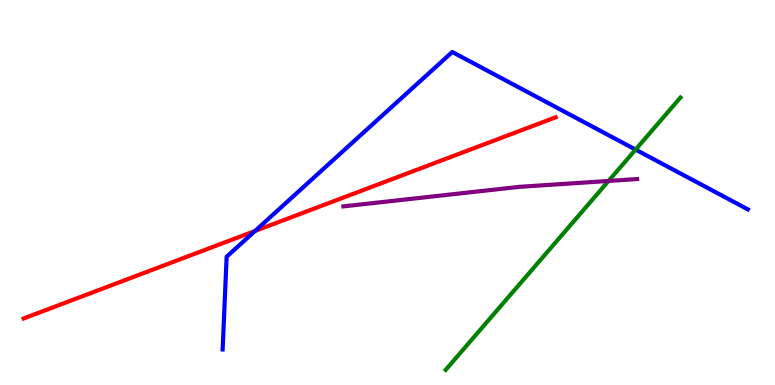[{'lines': ['blue', 'red'], 'intersections': [{'x': 3.29, 'y': 4.0}]}, {'lines': ['green', 'red'], 'intersections': []}, {'lines': ['purple', 'red'], 'intersections': []}, {'lines': ['blue', 'green'], 'intersections': [{'x': 8.2, 'y': 6.11}]}, {'lines': ['blue', 'purple'], 'intersections': []}, {'lines': ['green', 'purple'], 'intersections': [{'x': 7.85, 'y': 5.3}]}]